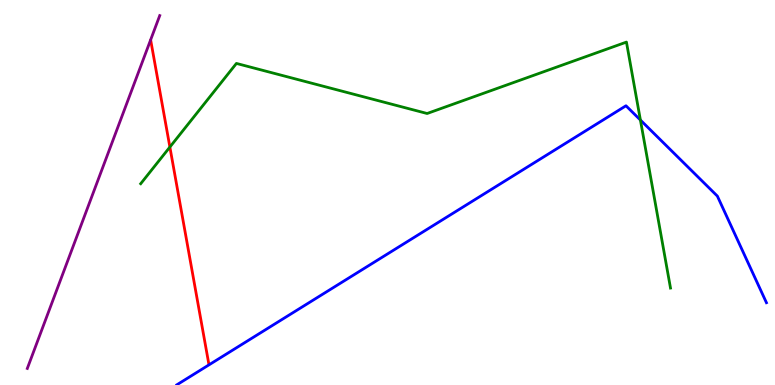[{'lines': ['blue', 'red'], 'intersections': []}, {'lines': ['green', 'red'], 'intersections': [{'x': 2.19, 'y': 6.18}]}, {'lines': ['purple', 'red'], 'intersections': []}, {'lines': ['blue', 'green'], 'intersections': [{'x': 8.26, 'y': 6.88}]}, {'lines': ['blue', 'purple'], 'intersections': []}, {'lines': ['green', 'purple'], 'intersections': []}]